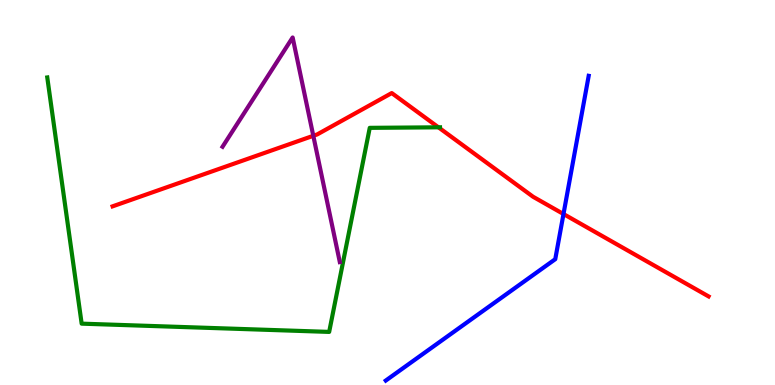[{'lines': ['blue', 'red'], 'intersections': [{'x': 7.27, 'y': 4.44}]}, {'lines': ['green', 'red'], 'intersections': [{'x': 5.66, 'y': 6.69}]}, {'lines': ['purple', 'red'], 'intersections': [{'x': 4.04, 'y': 6.47}]}, {'lines': ['blue', 'green'], 'intersections': []}, {'lines': ['blue', 'purple'], 'intersections': []}, {'lines': ['green', 'purple'], 'intersections': []}]